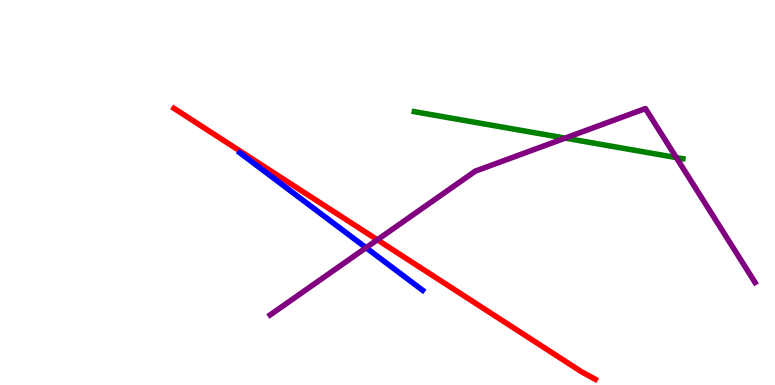[{'lines': ['blue', 'red'], 'intersections': []}, {'lines': ['green', 'red'], 'intersections': []}, {'lines': ['purple', 'red'], 'intersections': [{'x': 4.87, 'y': 3.77}]}, {'lines': ['blue', 'green'], 'intersections': []}, {'lines': ['blue', 'purple'], 'intersections': [{'x': 4.72, 'y': 3.57}]}, {'lines': ['green', 'purple'], 'intersections': [{'x': 7.29, 'y': 6.41}, {'x': 8.73, 'y': 5.91}]}]